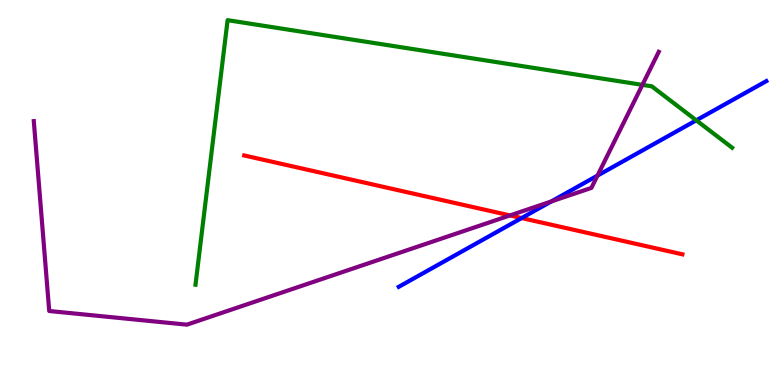[{'lines': ['blue', 'red'], 'intersections': [{'x': 6.73, 'y': 4.34}]}, {'lines': ['green', 'red'], 'intersections': []}, {'lines': ['purple', 'red'], 'intersections': [{'x': 6.58, 'y': 4.4}]}, {'lines': ['blue', 'green'], 'intersections': [{'x': 8.98, 'y': 6.87}]}, {'lines': ['blue', 'purple'], 'intersections': [{'x': 7.11, 'y': 4.77}, {'x': 7.71, 'y': 5.44}]}, {'lines': ['green', 'purple'], 'intersections': [{'x': 8.29, 'y': 7.8}]}]